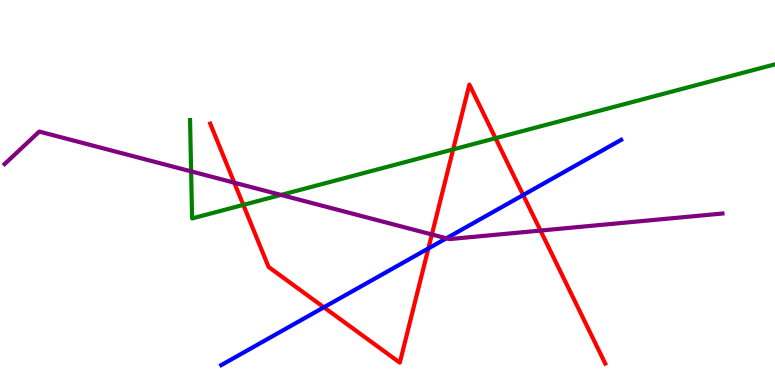[{'lines': ['blue', 'red'], 'intersections': [{'x': 4.18, 'y': 2.02}, {'x': 5.53, 'y': 3.55}, {'x': 6.75, 'y': 4.93}]}, {'lines': ['green', 'red'], 'intersections': [{'x': 3.14, 'y': 4.68}, {'x': 5.85, 'y': 6.12}, {'x': 6.39, 'y': 6.41}]}, {'lines': ['purple', 'red'], 'intersections': [{'x': 3.02, 'y': 5.26}, {'x': 5.57, 'y': 3.91}, {'x': 6.97, 'y': 4.01}]}, {'lines': ['blue', 'green'], 'intersections': []}, {'lines': ['blue', 'purple'], 'intersections': [{'x': 5.76, 'y': 3.81}]}, {'lines': ['green', 'purple'], 'intersections': [{'x': 2.47, 'y': 5.55}, {'x': 3.63, 'y': 4.94}]}]